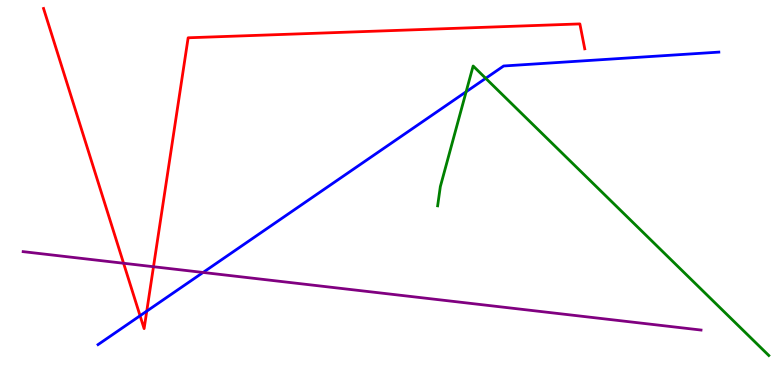[{'lines': ['blue', 'red'], 'intersections': [{'x': 1.81, 'y': 1.8}, {'x': 1.89, 'y': 1.92}]}, {'lines': ['green', 'red'], 'intersections': []}, {'lines': ['purple', 'red'], 'intersections': [{'x': 1.59, 'y': 3.16}, {'x': 1.98, 'y': 3.07}]}, {'lines': ['blue', 'green'], 'intersections': [{'x': 6.01, 'y': 7.62}, {'x': 6.27, 'y': 7.97}]}, {'lines': ['blue', 'purple'], 'intersections': [{'x': 2.62, 'y': 2.92}]}, {'lines': ['green', 'purple'], 'intersections': []}]